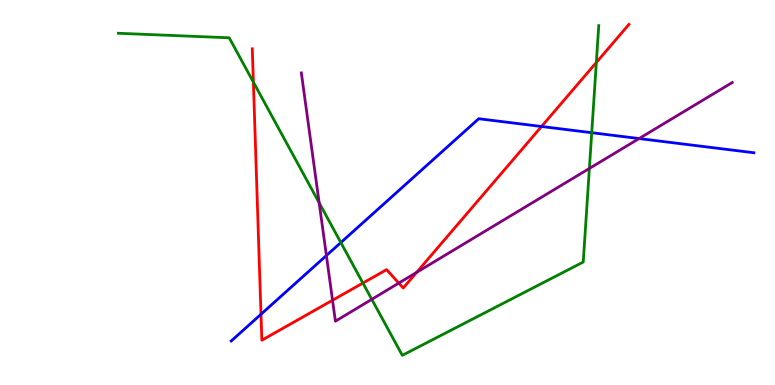[{'lines': ['blue', 'red'], 'intersections': [{'x': 3.37, 'y': 1.84}, {'x': 6.99, 'y': 6.71}]}, {'lines': ['green', 'red'], 'intersections': [{'x': 3.27, 'y': 7.87}, {'x': 4.68, 'y': 2.65}, {'x': 7.69, 'y': 8.38}]}, {'lines': ['purple', 'red'], 'intersections': [{'x': 4.29, 'y': 2.2}, {'x': 5.15, 'y': 2.65}, {'x': 5.38, 'y': 2.93}]}, {'lines': ['blue', 'green'], 'intersections': [{'x': 4.4, 'y': 3.7}, {'x': 7.64, 'y': 6.55}]}, {'lines': ['blue', 'purple'], 'intersections': [{'x': 4.21, 'y': 3.36}, {'x': 8.25, 'y': 6.4}]}, {'lines': ['green', 'purple'], 'intersections': [{'x': 4.12, 'y': 4.73}, {'x': 4.8, 'y': 2.23}, {'x': 7.6, 'y': 5.62}]}]